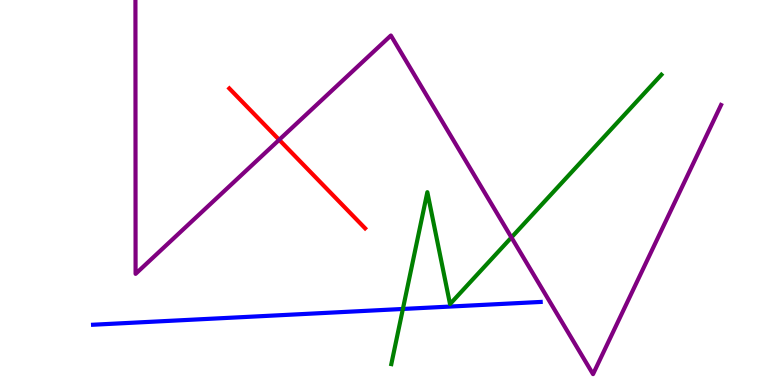[{'lines': ['blue', 'red'], 'intersections': []}, {'lines': ['green', 'red'], 'intersections': []}, {'lines': ['purple', 'red'], 'intersections': [{'x': 3.6, 'y': 6.37}]}, {'lines': ['blue', 'green'], 'intersections': [{'x': 5.2, 'y': 1.98}]}, {'lines': ['blue', 'purple'], 'intersections': []}, {'lines': ['green', 'purple'], 'intersections': [{'x': 6.6, 'y': 3.83}]}]